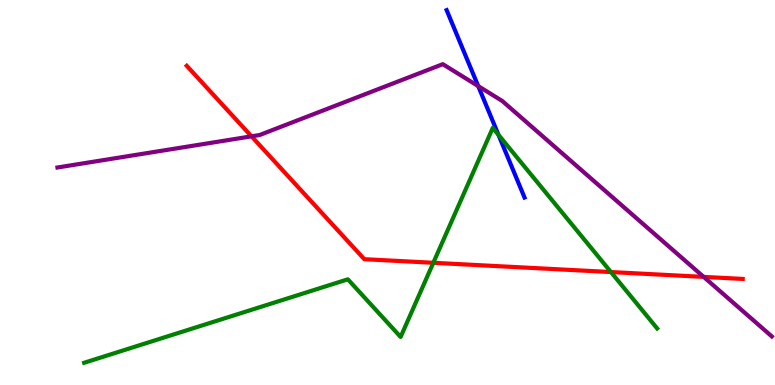[{'lines': ['blue', 'red'], 'intersections': []}, {'lines': ['green', 'red'], 'intersections': [{'x': 5.59, 'y': 3.17}, {'x': 7.88, 'y': 2.93}]}, {'lines': ['purple', 'red'], 'intersections': [{'x': 3.25, 'y': 6.46}, {'x': 9.08, 'y': 2.81}]}, {'lines': ['blue', 'green'], 'intersections': [{'x': 6.43, 'y': 6.5}]}, {'lines': ['blue', 'purple'], 'intersections': [{'x': 6.17, 'y': 7.76}]}, {'lines': ['green', 'purple'], 'intersections': []}]